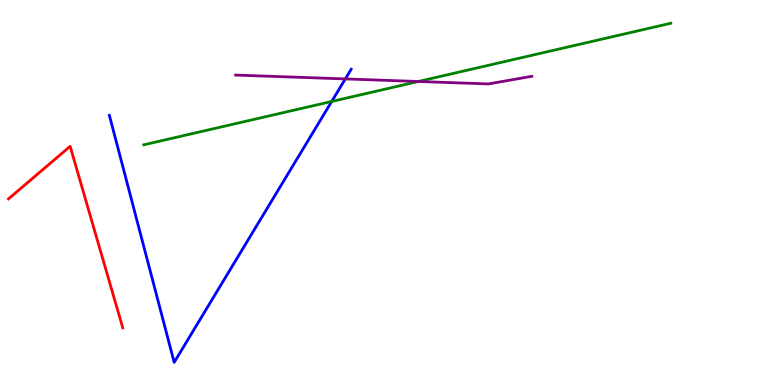[{'lines': ['blue', 'red'], 'intersections': []}, {'lines': ['green', 'red'], 'intersections': []}, {'lines': ['purple', 'red'], 'intersections': []}, {'lines': ['blue', 'green'], 'intersections': [{'x': 4.28, 'y': 7.36}]}, {'lines': ['blue', 'purple'], 'intersections': [{'x': 4.46, 'y': 7.95}]}, {'lines': ['green', 'purple'], 'intersections': [{'x': 5.4, 'y': 7.88}]}]